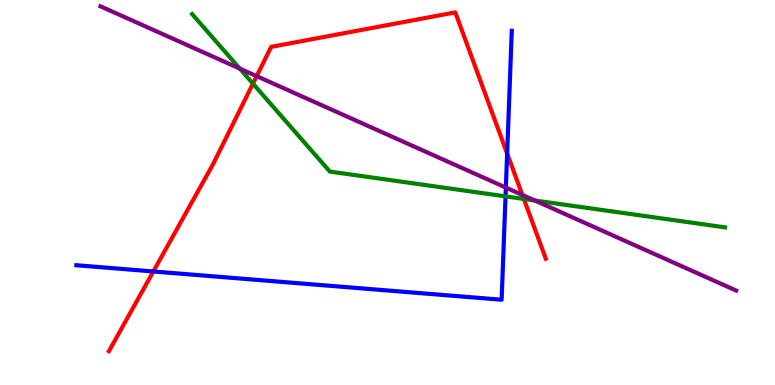[{'lines': ['blue', 'red'], 'intersections': [{'x': 1.98, 'y': 2.95}, {'x': 6.54, 'y': 6.01}]}, {'lines': ['green', 'red'], 'intersections': [{'x': 3.26, 'y': 7.83}, {'x': 6.76, 'y': 4.83}]}, {'lines': ['purple', 'red'], 'intersections': [{'x': 3.31, 'y': 8.02}, {'x': 6.74, 'y': 4.94}]}, {'lines': ['blue', 'green'], 'intersections': [{'x': 6.52, 'y': 4.9}]}, {'lines': ['blue', 'purple'], 'intersections': [{'x': 6.53, 'y': 5.13}]}, {'lines': ['green', 'purple'], 'intersections': [{'x': 3.09, 'y': 8.22}, {'x': 6.9, 'y': 4.79}]}]